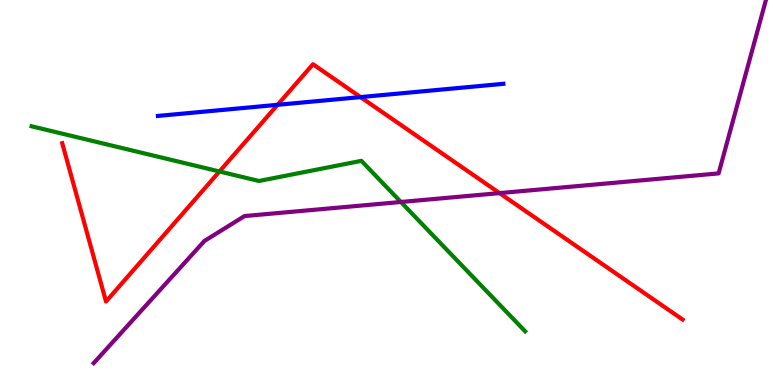[{'lines': ['blue', 'red'], 'intersections': [{'x': 3.58, 'y': 7.28}, {'x': 4.65, 'y': 7.48}]}, {'lines': ['green', 'red'], 'intersections': [{'x': 2.83, 'y': 5.55}]}, {'lines': ['purple', 'red'], 'intersections': [{'x': 6.45, 'y': 4.98}]}, {'lines': ['blue', 'green'], 'intersections': []}, {'lines': ['blue', 'purple'], 'intersections': []}, {'lines': ['green', 'purple'], 'intersections': [{'x': 5.17, 'y': 4.75}]}]